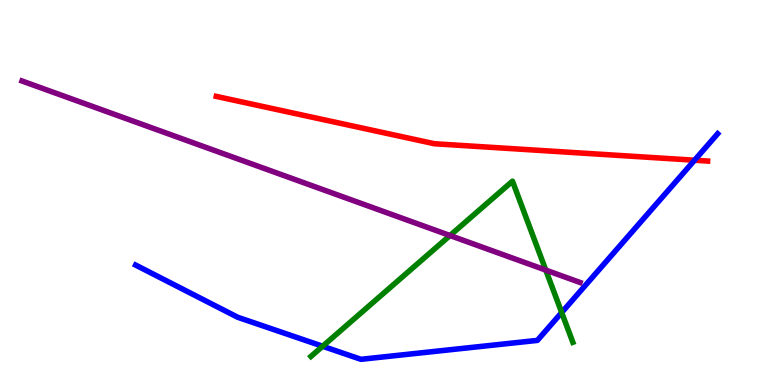[{'lines': ['blue', 'red'], 'intersections': [{'x': 8.96, 'y': 5.84}]}, {'lines': ['green', 'red'], 'intersections': []}, {'lines': ['purple', 'red'], 'intersections': []}, {'lines': ['blue', 'green'], 'intersections': [{'x': 4.16, 'y': 1.01}, {'x': 7.25, 'y': 1.88}]}, {'lines': ['blue', 'purple'], 'intersections': []}, {'lines': ['green', 'purple'], 'intersections': [{'x': 5.81, 'y': 3.88}, {'x': 7.04, 'y': 2.98}]}]